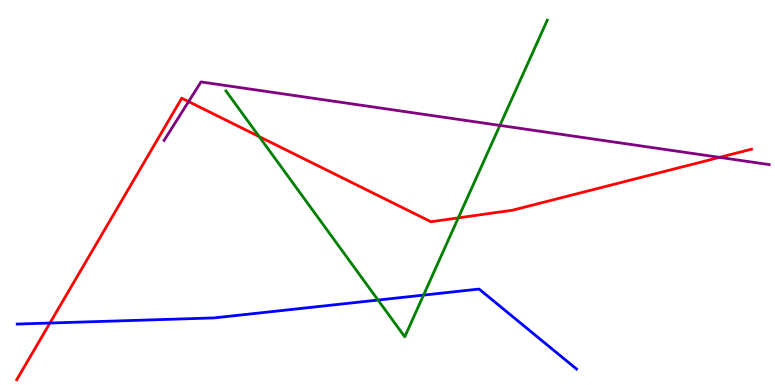[{'lines': ['blue', 'red'], 'intersections': [{'x': 0.644, 'y': 1.61}]}, {'lines': ['green', 'red'], 'intersections': [{'x': 3.34, 'y': 6.45}, {'x': 5.91, 'y': 4.34}]}, {'lines': ['purple', 'red'], 'intersections': [{'x': 2.43, 'y': 7.36}, {'x': 9.28, 'y': 5.91}]}, {'lines': ['blue', 'green'], 'intersections': [{'x': 4.88, 'y': 2.21}, {'x': 5.47, 'y': 2.34}]}, {'lines': ['blue', 'purple'], 'intersections': []}, {'lines': ['green', 'purple'], 'intersections': [{'x': 6.45, 'y': 6.74}]}]